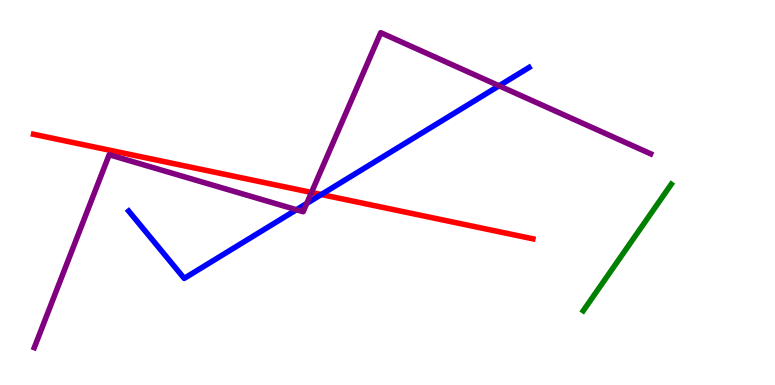[{'lines': ['blue', 'red'], 'intersections': [{'x': 4.15, 'y': 4.95}]}, {'lines': ['green', 'red'], 'intersections': []}, {'lines': ['purple', 'red'], 'intersections': [{'x': 4.02, 'y': 5.0}]}, {'lines': ['blue', 'green'], 'intersections': []}, {'lines': ['blue', 'purple'], 'intersections': [{'x': 3.83, 'y': 4.55}, {'x': 3.96, 'y': 4.72}, {'x': 6.44, 'y': 7.77}]}, {'lines': ['green', 'purple'], 'intersections': []}]